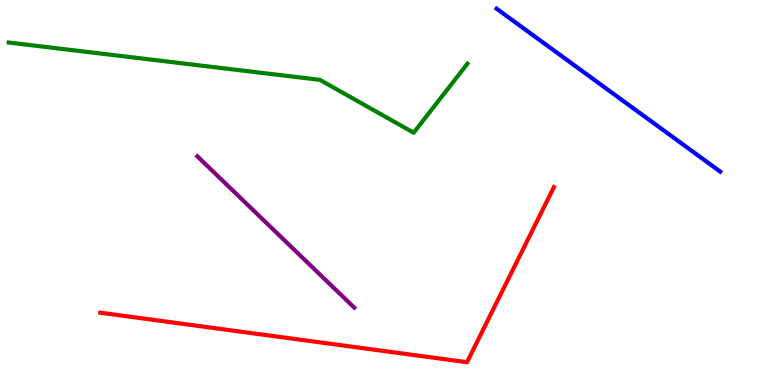[{'lines': ['blue', 'red'], 'intersections': []}, {'lines': ['green', 'red'], 'intersections': []}, {'lines': ['purple', 'red'], 'intersections': []}, {'lines': ['blue', 'green'], 'intersections': []}, {'lines': ['blue', 'purple'], 'intersections': []}, {'lines': ['green', 'purple'], 'intersections': []}]